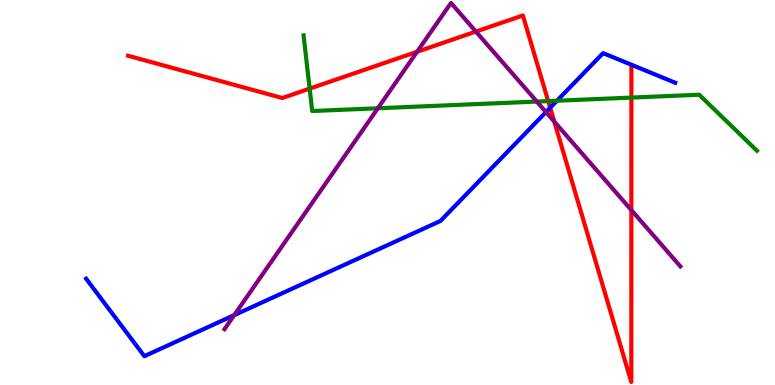[{'lines': ['blue', 'red'], 'intersections': [{'x': 7.1, 'y': 7.2}]}, {'lines': ['green', 'red'], 'intersections': [{'x': 4.0, 'y': 7.7}, {'x': 7.07, 'y': 7.37}, {'x': 8.15, 'y': 7.47}]}, {'lines': ['purple', 'red'], 'intersections': [{'x': 5.38, 'y': 8.66}, {'x': 6.14, 'y': 9.18}, {'x': 7.15, 'y': 6.84}, {'x': 8.15, 'y': 4.54}]}, {'lines': ['blue', 'green'], 'intersections': [{'x': 7.19, 'y': 7.38}]}, {'lines': ['blue', 'purple'], 'intersections': [{'x': 3.02, 'y': 1.81}, {'x': 7.05, 'y': 7.09}]}, {'lines': ['green', 'purple'], 'intersections': [{'x': 4.88, 'y': 7.19}, {'x': 6.93, 'y': 7.36}]}]